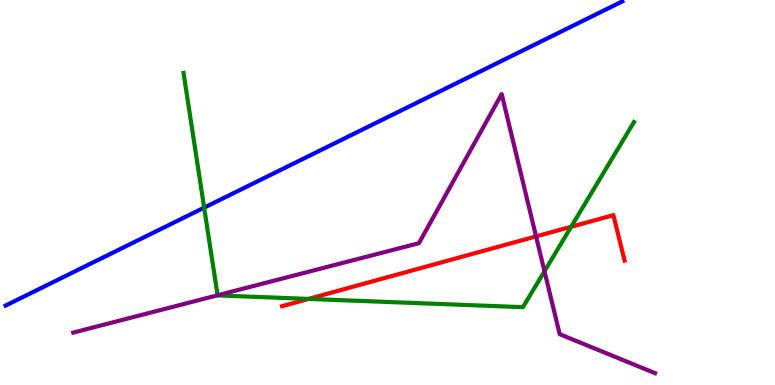[{'lines': ['blue', 'red'], 'intersections': []}, {'lines': ['green', 'red'], 'intersections': [{'x': 3.98, 'y': 2.24}, {'x': 7.37, 'y': 4.11}]}, {'lines': ['purple', 'red'], 'intersections': [{'x': 6.92, 'y': 3.86}]}, {'lines': ['blue', 'green'], 'intersections': [{'x': 2.63, 'y': 4.61}]}, {'lines': ['blue', 'purple'], 'intersections': []}, {'lines': ['green', 'purple'], 'intersections': [{'x': 2.81, 'y': 2.33}, {'x': 7.03, 'y': 2.95}]}]